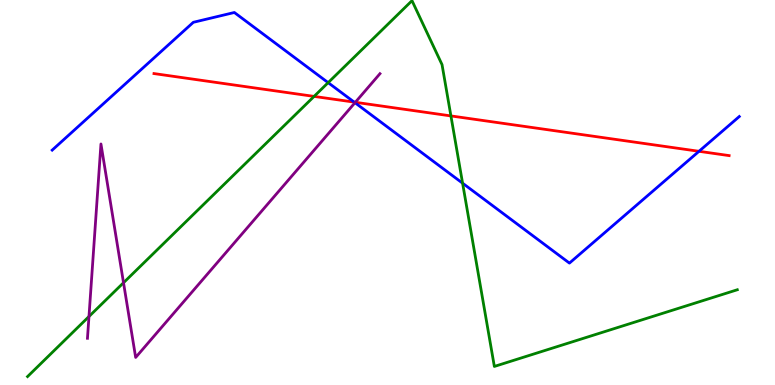[{'lines': ['blue', 'red'], 'intersections': [{'x': 4.57, 'y': 7.35}, {'x': 9.02, 'y': 6.07}]}, {'lines': ['green', 'red'], 'intersections': [{'x': 4.05, 'y': 7.5}, {'x': 5.82, 'y': 6.99}]}, {'lines': ['purple', 'red'], 'intersections': [{'x': 4.58, 'y': 7.34}]}, {'lines': ['blue', 'green'], 'intersections': [{'x': 4.23, 'y': 7.85}, {'x': 5.97, 'y': 5.24}]}, {'lines': ['blue', 'purple'], 'intersections': [{'x': 4.58, 'y': 7.33}]}, {'lines': ['green', 'purple'], 'intersections': [{'x': 1.15, 'y': 1.78}, {'x': 1.59, 'y': 2.66}]}]